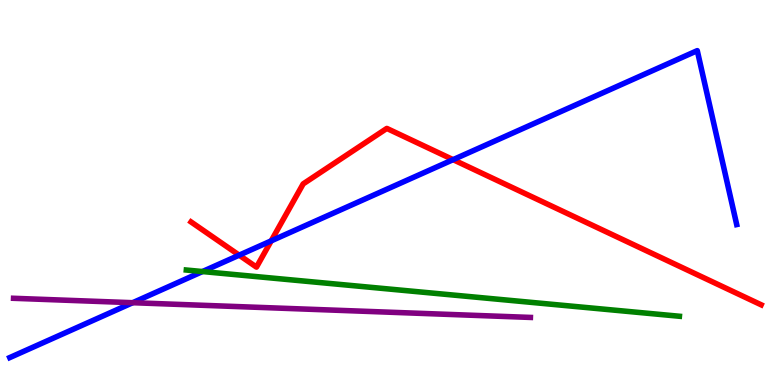[{'lines': ['blue', 'red'], 'intersections': [{'x': 3.09, 'y': 3.37}, {'x': 3.5, 'y': 3.74}, {'x': 5.85, 'y': 5.85}]}, {'lines': ['green', 'red'], 'intersections': []}, {'lines': ['purple', 'red'], 'intersections': []}, {'lines': ['blue', 'green'], 'intersections': [{'x': 2.61, 'y': 2.95}]}, {'lines': ['blue', 'purple'], 'intersections': [{'x': 1.71, 'y': 2.14}]}, {'lines': ['green', 'purple'], 'intersections': []}]